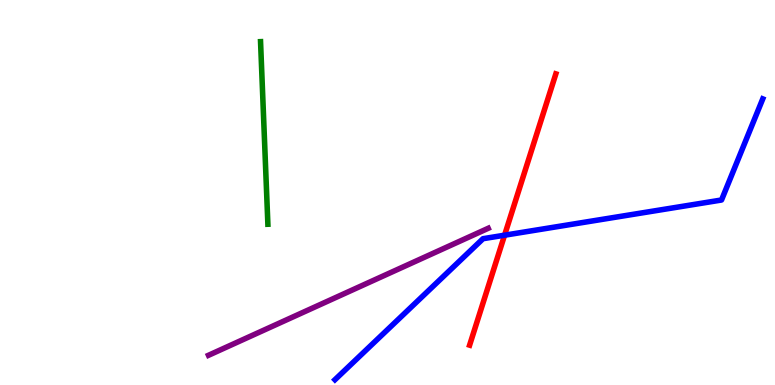[{'lines': ['blue', 'red'], 'intersections': [{'x': 6.51, 'y': 3.89}]}, {'lines': ['green', 'red'], 'intersections': []}, {'lines': ['purple', 'red'], 'intersections': []}, {'lines': ['blue', 'green'], 'intersections': []}, {'lines': ['blue', 'purple'], 'intersections': []}, {'lines': ['green', 'purple'], 'intersections': []}]